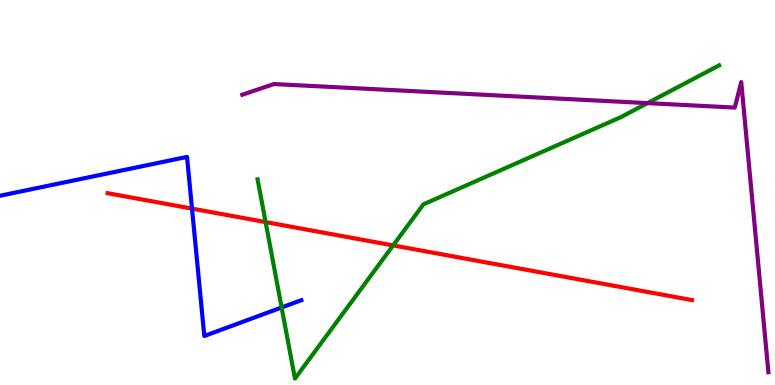[{'lines': ['blue', 'red'], 'intersections': [{'x': 2.48, 'y': 4.58}]}, {'lines': ['green', 'red'], 'intersections': [{'x': 3.43, 'y': 4.23}, {'x': 5.07, 'y': 3.63}]}, {'lines': ['purple', 'red'], 'intersections': []}, {'lines': ['blue', 'green'], 'intersections': [{'x': 3.63, 'y': 2.01}]}, {'lines': ['blue', 'purple'], 'intersections': []}, {'lines': ['green', 'purple'], 'intersections': [{'x': 8.35, 'y': 7.32}]}]